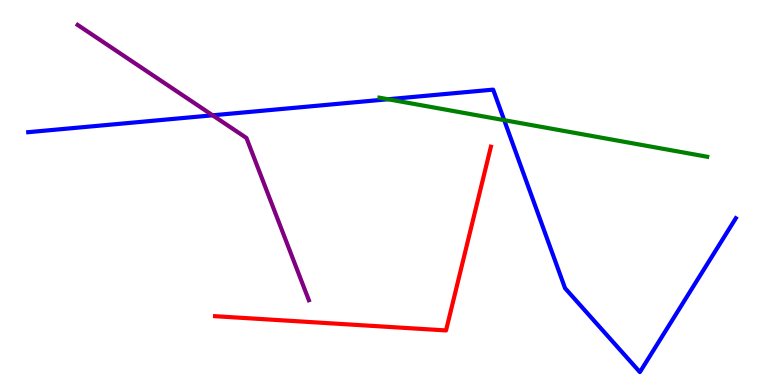[{'lines': ['blue', 'red'], 'intersections': []}, {'lines': ['green', 'red'], 'intersections': []}, {'lines': ['purple', 'red'], 'intersections': []}, {'lines': ['blue', 'green'], 'intersections': [{'x': 5.01, 'y': 7.42}, {'x': 6.51, 'y': 6.88}]}, {'lines': ['blue', 'purple'], 'intersections': [{'x': 2.74, 'y': 7.01}]}, {'lines': ['green', 'purple'], 'intersections': []}]